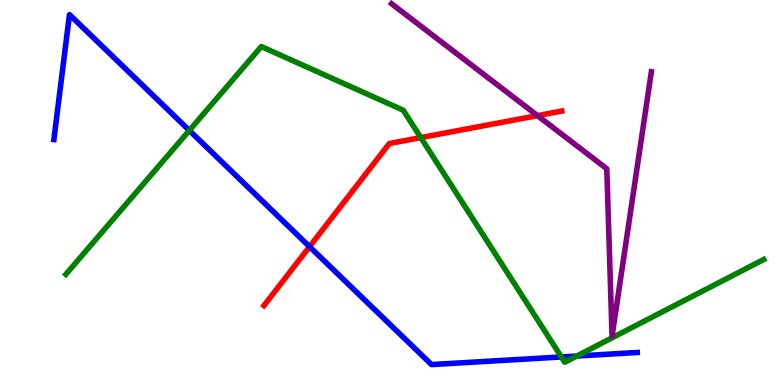[{'lines': ['blue', 'red'], 'intersections': [{'x': 3.99, 'y': 3.59}]}, {'lines': ['green', 'red'], 'intersections': [{'x': 5.43, 'y': 6.43}]}, {'lines': ['purple', 'red'], 'intersections': [{'x': 6.94, 'y': 7.0}]}, {'lines': ['blue', 'green'], 'intersections': [{'x': 2.44, 'y': 6.61}, {'x': 7.24, 'y': 0.729}, {'x': 7.44, 'y': 0.752}]}, {'lines': ['blue', 'purple'], 'intersections': []}, {'lines': ['green', 'purple'], 'intersections': []}]